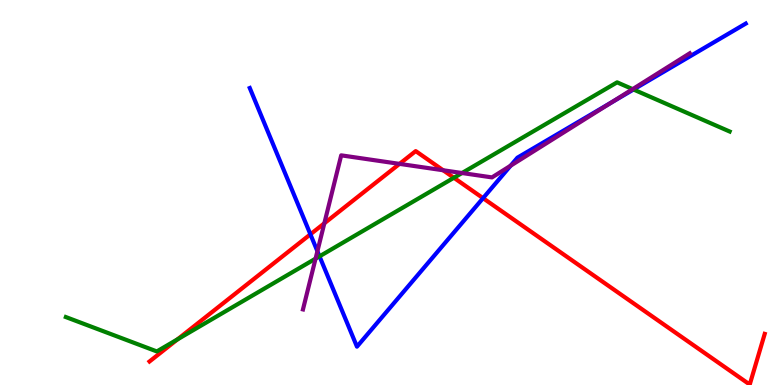[{'lines': ['blue', 'red'], 'intersections': [{'x': 4.01, 'y': 3.91}, {'x': 6.23, 'y': 4.85}]}, {'lines': ['green', 'red'], 'intersections': [{'x': 2.29, 'y': 1.19}, {'x': 5.86, 'y': 5.38}]}, {'lines': ['purple', 'red'], 'intersections': [{'x': 4.18, 'y': 4.2}, {'x': 5.16, 'y': 5.74}, {'x': 5.72, 'y': 5.58}]}, {'lines': ['blue', 'green'], 'intersections': [{'x': 4.12, 'y': 3.34}, {'x': 8.17, 'y': 7.68}]}, {'lines': ['blue', 'purple'], 'intersections': [{'x': 4.1, 'y': 3.47}, {'x': 6.59, 'y': 5.7}, {'x': 7.89, 'y': 7.33}]}, {'lines': ['green', 'purple'], 'intersections': [{'x': 4.07, 'y': 3.28}, {'x': 5.96, 'y': 5.51}, {'x': 8.16, 'y': 7.68}]}]